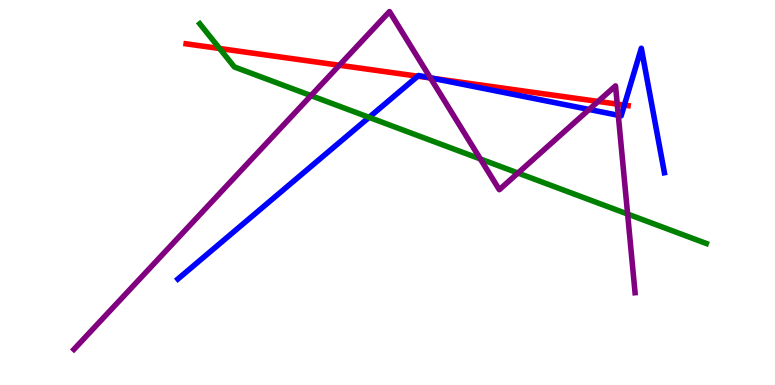[{'lines': ['blue', 'red'], 'intersections': [{'x': 5.39, 'y': 8.02}, {'x': 5.58, 'y': 7.97}, {'x': 8.06, 'y': 7.27}]}, {'lines': ['green', 'red'], 'intersections': [{'x': 2.83, 'y': 8.74}]}, {'lines': ['purple', 'red'], 'intersections': [{'x': 4.38, 'y': 8.31}, {'x': 5.55, 'y': 7.97}, {'x': 7.72, 'y': 7.37}, {'x': 7.96, 'y': 7.3}]}, {'lines': ['blue', 'green'], 'intersections': [{'x': 4.76, 'y': 6.95}]}, {'lines': ['blue', 'purple'], 'intersections': [{'x': 5.55, 'y': 7.98}, {'x': 7.6, 'y': 7.16}, {'x': 7.98, 'y': 7.01}]}, {'lines': ['green', 'purple'], 'intersections': [{'x': 4.01, 'y': 7.52}, {'x': 6.2, 'y': 5.87}, {'x': 6.68, 'y': 5.51}, {'x': 8.1, 'y': 4.44}]}]